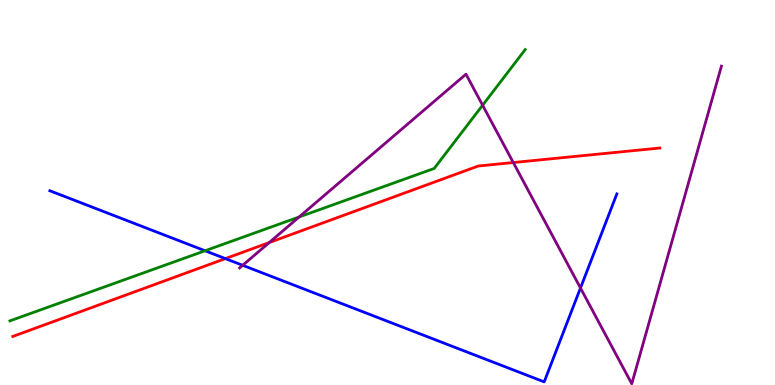[{'lines': ['blue', 'red'], 'intersections': [{'x': 2.91, 'y': 3.28}]}, {'lines': ['green', 'red'], 'intersections': []}, {'lines': ['purple', 'red'], 'intersections': [{'x': 3.47, 'y': 3.7}, {'x': 6.62, 'y': 5.78}]}, {'lines': ['blue', 'green'], 'intersections': [{'x': 2.65, 'y': 3.49}]}, {'lines': ['blue', 'purple'], 'intersections': [{'x': 3.13, 'y': 3.11}, {'x': 7.49, 'y': 2.52}]}, {'lines': ['green', 'purple'], 'intersections': [{'x': 3.86, 'y': 4.36}, {'x': 6.23, 'y': 7.27}]}]